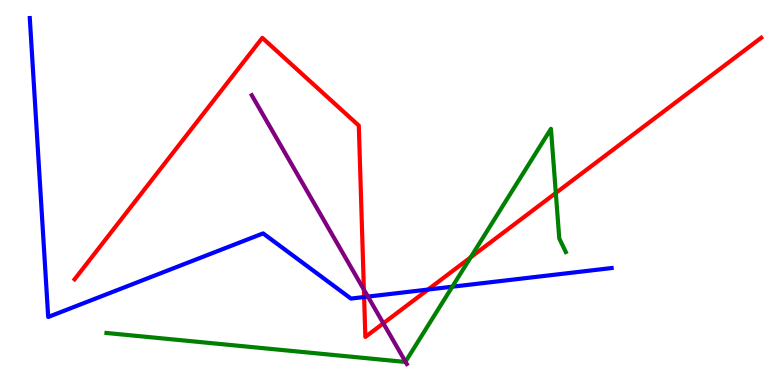[{'lines': ['blue', 'red'], 'intersections': [{'x': 4.7, 'y': 2.28}, {'x': 5.52, 'y': 2.48}]}, {'lines': ['green', 'red'], 'intersections': [{'x': 6.07, 'y': 3.32}, {'x': 7.17, 'y': 4.99}]}, {'lines': ['purple', 'red'], 'intersections': [{'x': 4.7, 'y': 2.48}, {'x': 4.95, 'y': 1.6}]}, {'lines': ['blue', 'green'], 'intersections': [{'x': 5.84, 'y': 2.55}]}, {'lines': ['blue', 'purple'], 'intersections': [{'x': 4.75, 'y': 2.3}]}, {'lines': ['green', 'purple'], 'intersections': [{'x': 5.23, 'y': 0.605}]}]